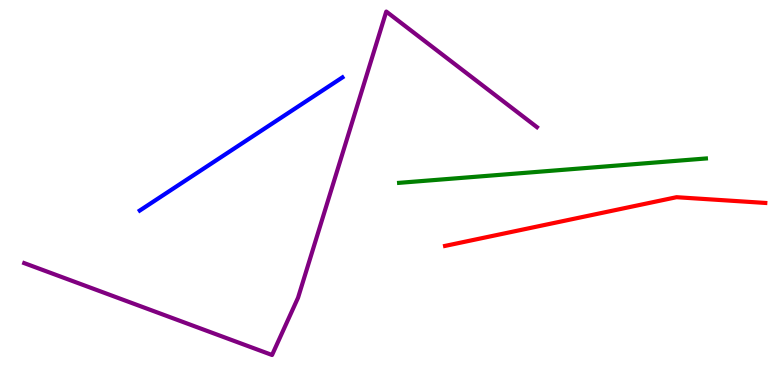[{'lines': ['blue', 'red'], 'intersections': []}, {'lines': ['green', 'red'], 'intersections': []}, {'lines': ['purple', 'red'], 'intersections': []}, {'lines': ['blue', 'green'], 'intersections': []}, {'lines': ['blue', 'purple'], 'intersections': []}, {'lines': ['green', 'purple'], 'intersections': []}]